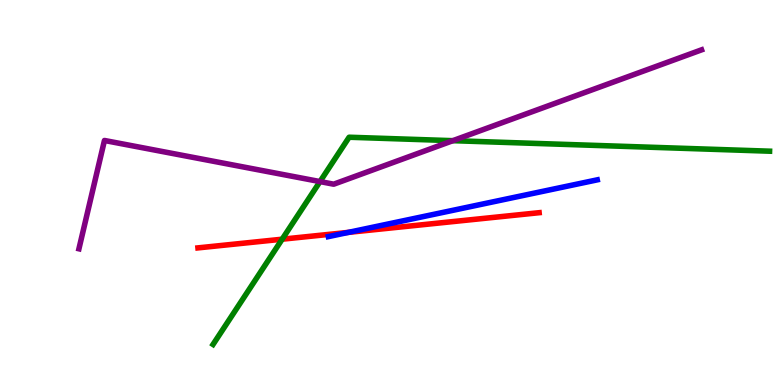[{'lines': ['blue', 'red'], 'intersections': [{'x': 4.5, 'y': 3.96}]}, {'lines': ['green', 'red'], 'intersections': [{'x': 3.64, 'y': 3.79}]}, {'lines': ['purple', 'red'], 'intersections': []}, {'lines': ['blue', 'green'], 'intersections': []}, {'lines': ['blue', 'purple'], 'intersections': []}, {'lines': ['green', 'purple'], 'intersections': [{'x': 4.13, 'y': 5.28}, {'x': 5.84, 'y': 6.35}]}]